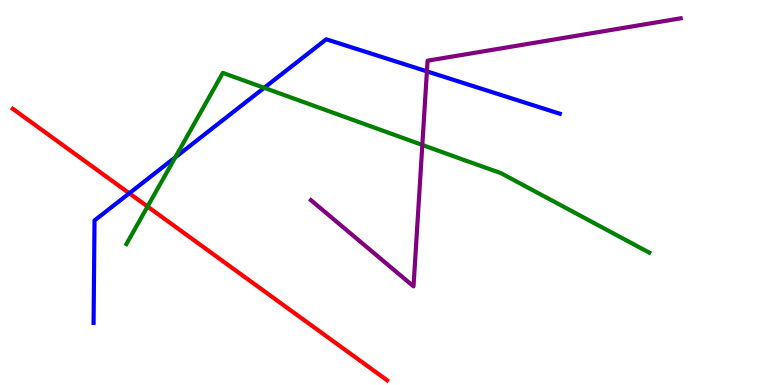[{'lines': ['blue', 'red'], 'intersections': [{'x': 1.67, 'y': 4.98}]}, {'lines': ['green', 'red'], 'intersections': [{'x': 1.9, 'y': 4.64}]}, {'lines': ['purple', 'red'], 'intersections': []}, {'lines': ['blue', 'green'], 'intersections': [{'x': 2.26, 'y': 5.91}, {'x': 3.41, 'y': 7.72}]}, {'lines': ['blue', 'purple'], 'intersections': [{'x': 5.51, 'y': 8.15}]}, {'lines': ['green', 'purple'], 'intersections': [{'x': 5.45, 'y': 6.24}]}]